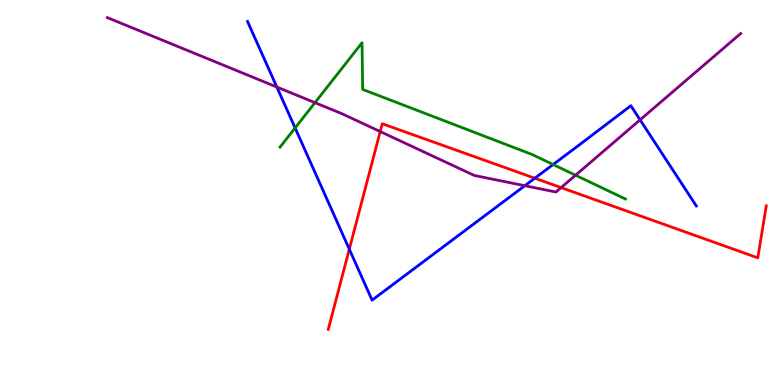[{'lines': ['blue', 'red'], 'intersections': [{'x': 4.51, 'y': 3.53}, {'x': 6.9, 'y': 5.37}]}, {'lines': ['green', 'red'], 'intersections': []}, {'lines': ['purple', 'red'], 'intersections': [{'x': 4.91, 'y': 6.58}, {'x': 7.24, 'y': 5.13}]}, {'lines': ['blue', 'green'], 'intersections': [{'x': 3.81, 'y': 6.68}, {'x': 7.14, 'y': 5.73}]}, {'lines': ['blue', 'purple'], 'intersections': [{'x': 3.57, 'y': 7.74}, {'x': 6.77, 'y': 5.18}, {'x': 8.26, 'y': 6.89}]}, {'lines': ['green', 'purple'], 'intersections': [{'x': 4.06, 'y': 7.33}, {'x': 7.43, 'y': 5.45}]}]